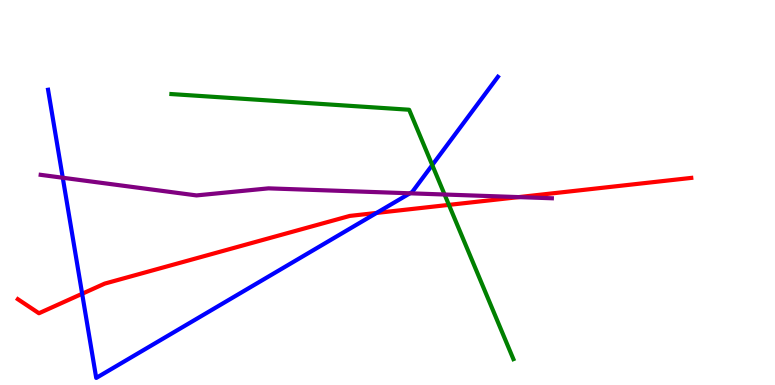[{'lines': ['blue', 'red'], 'intersections': [{'x': 1.06, 'y': 2.37}, {'x': 4.86, 'y': 4.47}]}, {'lines': ['green', 'red'], 'intersections': [{'x': 5.79, 'y': 4.68}]}, {'lines': ['purple', 'red'], 'intersections': [{'x': 6.69, 'y': 4.88}]}, {'lines': ['blue', 'green'], 'intersections': [{'x': 5.58, 'y': 5.71}]}, {'lines': ['blue', 'purple'], 'intersections': [{'x': 0.81, 'y': 5.38}, {'x': 5.29, 'y': 4.98}]}, {'lines': ['green', 'purple'], 'intersections': [{'x': 5.74, 'y': 4.95}]}]